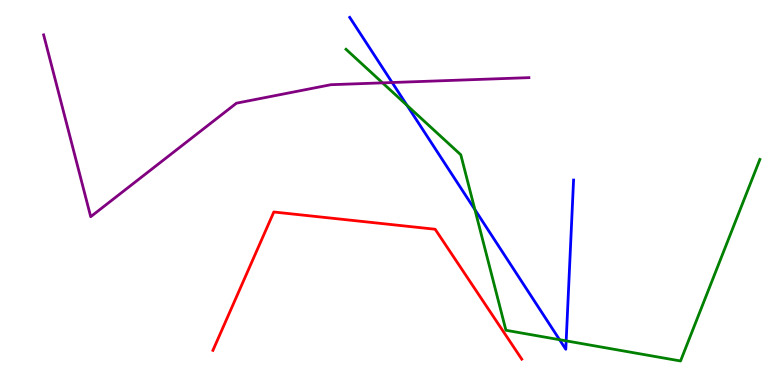[{'lines': ['blue', 'red'], 'intersections': []}, {'lines': ['green', 'red'], 'intersections': []}, {'lines': ['purple', 'red'], 'intersections': []}, {'lines': ['blue', 'green'], 'intersections': [{'x': 5.25, 'y': 7.26}, {'x': 6.13, 'y': 4.55}, {'x': 7.22, 'y': 1.18}, {'x': 7.31, 'y': 1.15}]}, {'lines': ['blue', 'purple'], 'intersections': [{'x': 5.06, 'y': 7.86}]}, {'lines': ['green', 'purple'], 'intersections': [{'x': 4.94, 'y': 7.85}]}]